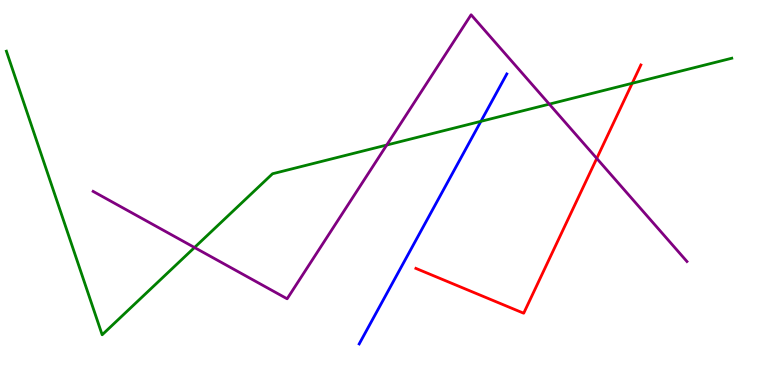[{'lines': ['blue', 'red'], 'intersections': []}, {'lines': ['green', 'red'], 'intersections': [{'x': 8.16, 'y': 7.84}]}, {'lines': ['purple', 'red'], 'intersections': [{'x': 7.7, 'y': 5.89}]}, {'lines': ['blue', 'green'], 'intersections': [{'x': 6.21, 'y': 6.85}]}, {'lines': ['blue', 'purple'], 'intersections': []}, {'lines': ['green', 'purple'], 'intersections': [{'x': 2.51, 'y': 3.57}, {'x': 4.99, 'y': 6.23}, {'x': 7.09, 'y': 7.29}]}]